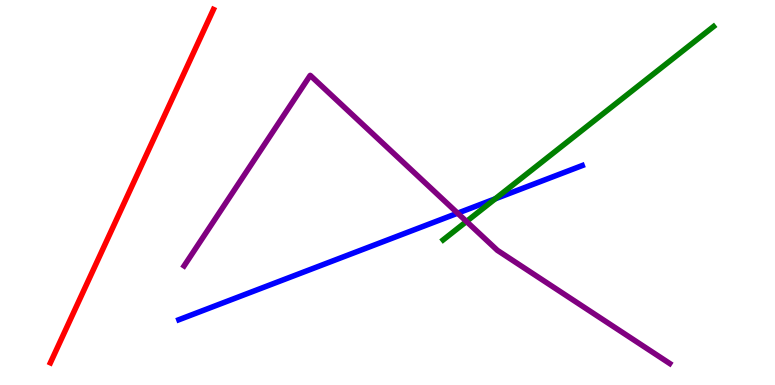[{'lines': ['blue', 'red'], 'intersections': []}, {'lines': ['green', 'red'], 'intersections': []}, {'lines': ['purple', 'red'], 'intersections': []}, {'lines': ['blue', 'green'], 'intersections': [{'x': 6.39, 'y': 4.84}]}, {'lines': ['blue', 'purple'], 'intersections': [{'x': 5.9, 'y': 4.46}]}, {'lines': ['green', 'purple'], 'intersections': [{'x': 6.02, 'y': 4.25}]}]